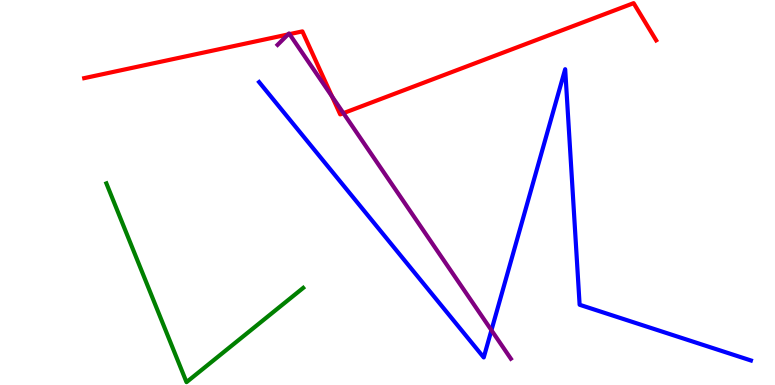[{'lines': ['blue', 'red'], 'intersections': []}, {'lines': ['green', 'red'], 'intersections': []}, {'lines': ['purple', 'red'], 'intersections': [{'x': 3.72, 'y': 9.1}, {'x': 3.74, 'y': 9.11}, {'x': 4.28, 'y': 7.5}, {'x': 4.43, 'y': 7.06}]}, {'lines': ['blue', 'green'], 'intersections': []}, {'lines': ['blue', 'purple'], 'intersections': [{'x': 6.34, 'y': 1.42}]}, {'lines': ['green', 'purple'], 'intersections': []}]